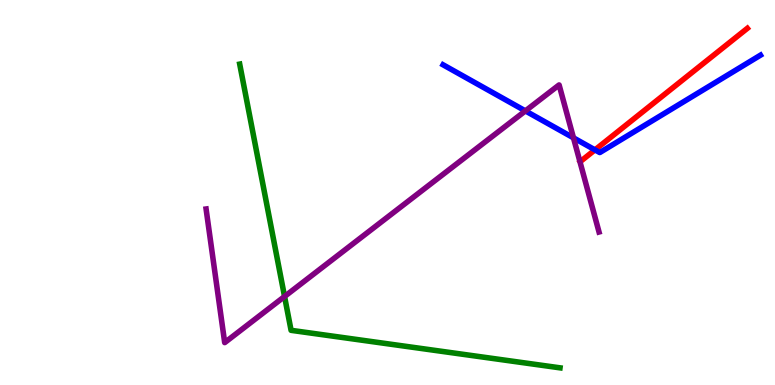[{'lines': ['blue', 'red'], 'intersections': [{'x': 7.68, 'y': 6.11}]}, {'lines': ['green', 'red'], 'intersections': []}, {'lines': ['purple', 'red'], 'intersections': []}, {'lines': ['blue', 'green'], 'intersections': []}, {'lines': ['blue', 'purple'], 'intersections': [{'x': 6.78, 'y': 7.12}, {'x': 7.4, 'y': 6.42}]}, {'lines': ['green', 'purple'], 'intersections': [{'x': 3.67, 'y': 2.3}]}]